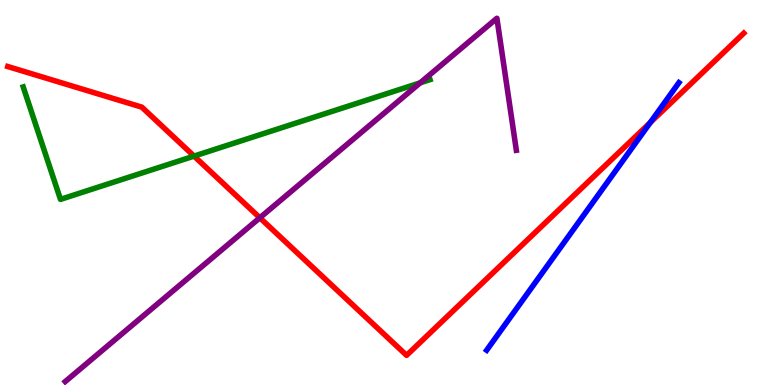[{'lines': ['blue', 'red'], 'intersections': [{'x': 8.39, 'y': 6.82}]}, {'lines': ['green', 'red'], 'intersections': [{'x': 2.5, 'y': 5.95}]}, {'lines': ['purple', 'red'], 'intersections': [{'x': 3.35, 'y': 4.34}]}, {'lines': ['blue', 'green'], 'intersections': []}, {'lines': ['blue', 'purple'], 'intersections': []}, {'lines': ['green', 'purple'], 'intersections': [{'x': 5.42, 'y': 7.85}]}]